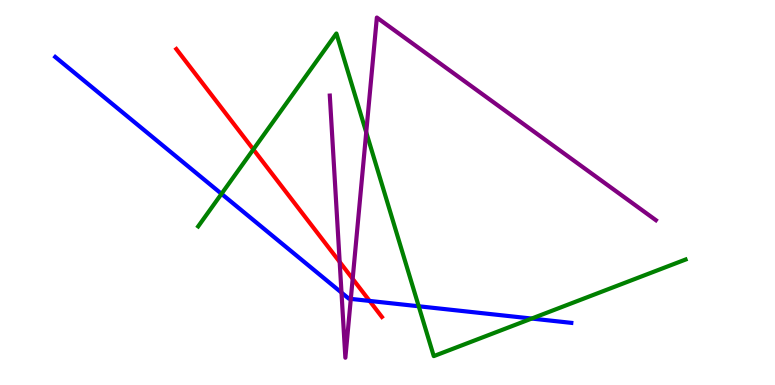[{'lines': ['blue', 'red'], 'intersections': [{'x': 4.77, 'y': 2.18}]}, {'lines': ['green', 'red'], 'intersections': [{'x': 3.27, 'y': 6.12}]}, {'lines': ['purple', 'red'], 'intersections': [{'x': 4.38, 'y': 3.2}, {'x': 4.55, 'y': 2.76}]}, {'lines': ['blue', 'green'], 'intersections': [{'x': 2.86, 'y': 4.97}, {'x': 5.4, 'y': 2.04}, {'x': 6.86, 'y': 1.73}]}, {'lines': ['blue', 'purple'], 'intersections': [{'x': 4.41, 'y': 2.4}, {'x': 4.53, 'y': 2.24}]}, {'lines': ['green', 'purple'], 'intersections': [{'x': 4.73, 'y': 6.56}]}]